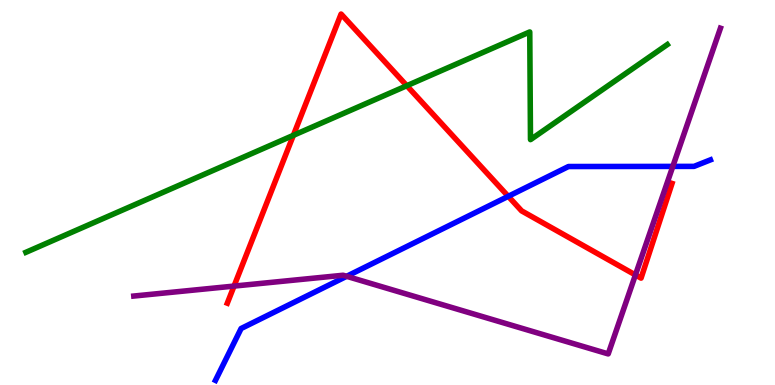[{'lines': ['blue', 'red'], 'intersections': [{'x': 6.56, 'y': 4.9}]}, {'lines': ['green', 'red'], 'intersections': [{'x': 3.79, 'y': 6.48}, {'x': 5.25, 'y': 7.77}]}, {'lines': ['purple', 'red'], 'intersections': [{'x': 3.02, 'y': 2.57}, {'x': 8.2, 'y': 2.86}]}, {'lines': ['blue', 'green'], 'intersections': []}, {'lines': ['blue', 'purple'], 'intersections': [{'x': 4.47, 'y': 2.82}, {'x': 8.68, 'y': 5.68}]}, {'lines': ['green', 'purple'], 'intersections': []}]